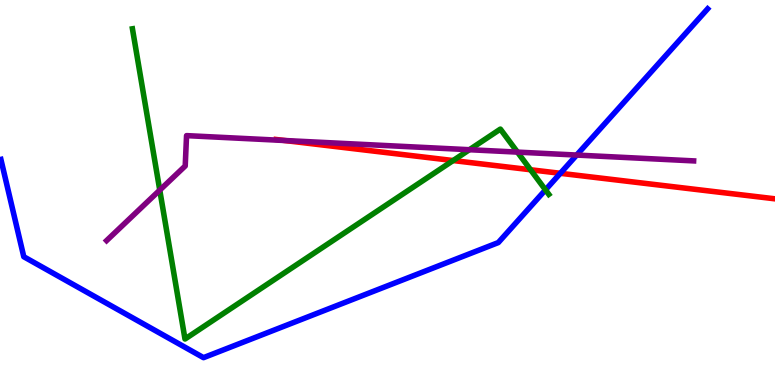[{'lines': ['blue', 'red'], 'intersections': [{'x': 7.23, 'y': 5.5}]}, {'lines': ['green', 'red'], 'intersections': [{'x': 5.85, 'y': 5.83}, {'x': 6.85, 'y': 5.59}]}, {'lines': ['purple', 'red'], 'intersections': [{'x': 3.67, 'y': 6.35}]}, {'lines': ['blue', 'green'], 'intersections': [{'x': 7.04, 'y': 5.07}]}, {'lines': ['blue', 'purple'], 'intersections': [{'x': 7.44, 'y': 5.97}]}, {'lines': ['green', 'purple'], 'intersections': [{'x': 2.06, 'y': 5.06}, {'x': 6.06, 'y': 6.11}, {'x': 6.68, 'y': 6.05}]}]